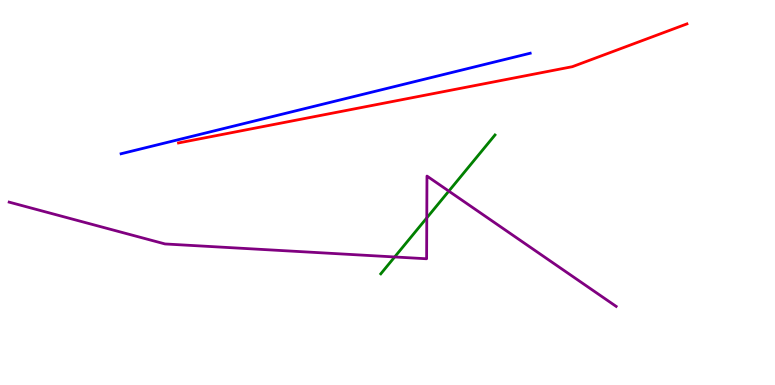[{'lines': ['blue', 'red'], 'intersections': []}, {'lines': ['green', 'red'], 'intersections': []}, {'lines': ['purple', 'red'], 'intersections': []}, {'lines': ['blue', 'green'], 'intersections': []}, {'lines': ['blue', 'purple'], 'intersections': []}, {'lines': ['green', 'purple'], 'intersections': [{'x': 5.09, 'y': 3.33}, {'x': 5.51, 'y': 4.34}, {'x': 5.79, 'y': 5.04}]}]